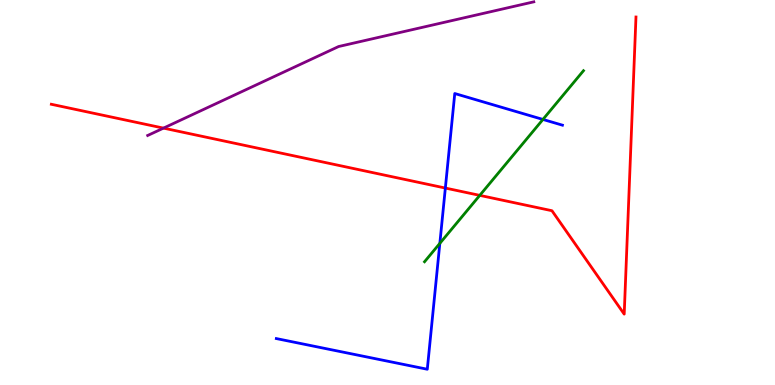[{'lines': ['blue', 'red'], 'intersections': [{'x': 5.75, 'y': 5.12}]}, {'lines': ['green', 'red'], 'intersections': [{'x': 6.19, 'y': 4.93}]}, {'lines': ['purple', 'red'], 'intersections': [{'x': 2.11, 'y': 6.67}]}, {'lines': ['blue', 'green'], 'intersections': [{'x': 5.68, 'y': 3.68}, {'x': 7.01, 'y': 6.9}]}, {'lines': ['blue', 'purple'], 'intersections': []}, {'lines': ['green', 'purple'], 'intersections': []}]